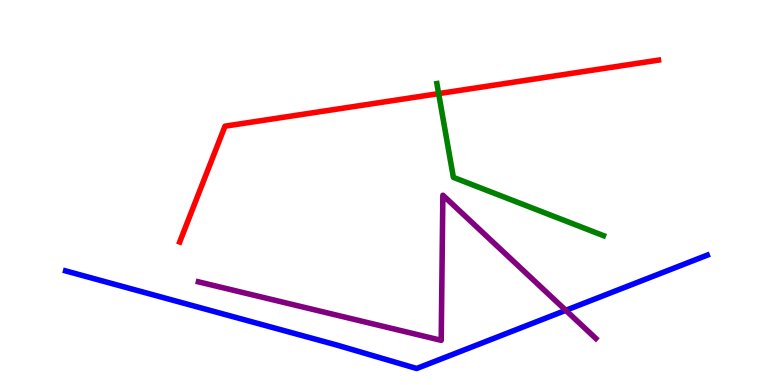[{'lines': ['blue', 'red'], 'intersections': []}, {'lines': ['green', 'red'], 'intersections': [{'x': 5.66, 'y': 7.57}]}, {'lines': ['purple', 'red'], 'intersections': []}, {'lines': ['blue', 'green'], 'intersections': []}, {'lines': ['blue', 'purple'], 'intersections': [{'x': 7.3, 'y': 1.94}]}, {'lines': ['green', 'purple'], 'intersections': []}]